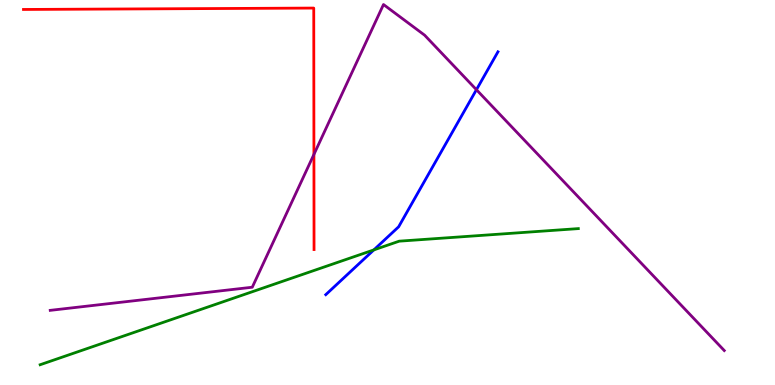[{'lines': ['blue', 'red'], 'intersections': []}, {'lines': ['green', 'red'], 'intersections': []}, {'lines': ['purple', 'red'], 'intersections': [{'x': 4.05, 'y': 5.99}]}, {'lines': ['blue', 'green'], 'intersections': [{'x': 4.82, 'y': 3.51}]}, {'lines': ['blue', 'purple'], 'intersections': [{'x': 6.15, 'y': 7.67}]}, {'lines': ['green', 'purple'], 'intersections': []}]